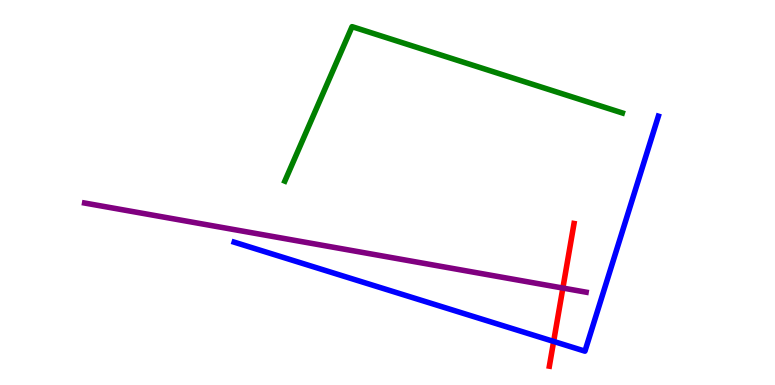[{'lines': ['blue', 'red'], 'intersections': [{'x': 7.14, 'y': 1.13}]}, {'lines': ['green', 'red'], 'intersections': []}, {'lines': ['purple', 'red'], 'intersections': [{'x': 7.26, 'y': 2.52}]}, {'lines': ['blue', 'green'], 'intersections': []}, {'lines': ['blue', 'purple'], 'intersections': []}, {'lines': ['green', 'purple'], 'intersections': []}]